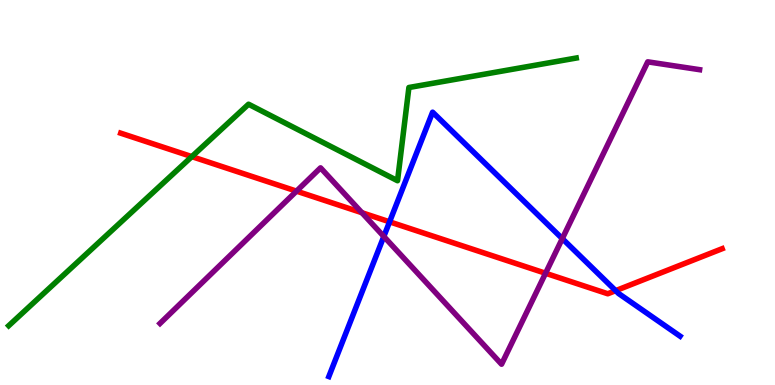[{'lines': ['blue', 'red'], 'intersections': [{'x': 5.03, 'y': 4.24}, {'x': 7.94, 'y': 2.45}]}, {'lines': ['green', 'red'], 'intersections': [{'x': 2.48, 'y': 5.93}]}, {'lines': ['purple', 'red'], 'intersections': [{'x': 3.83, 'y': 5.04}, {'x': 4.67, 'y': 4.48}, {'x': 7.04, 'y': 2.9}]}, {'lines': ['blue', 'green'], 'intersections': []}, {'lines': ['blue', 'purple'], 'intersections': [{'x': 4.95, 'y': 3.86}, {'x': 7.26, 'y': 3.8}]}, {'lines': ['green', 'purple'], 'intersections': []}]